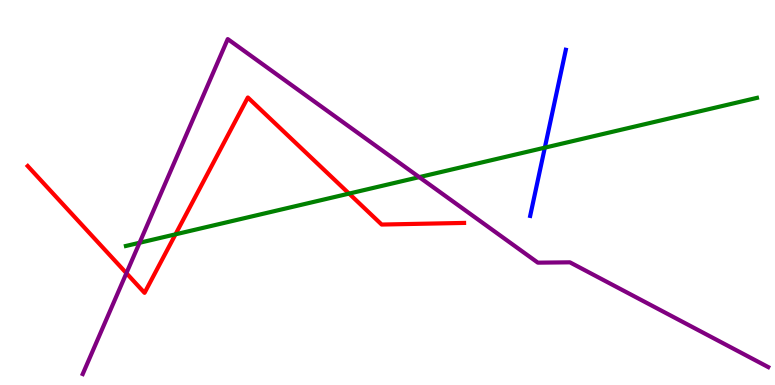[{'lines': ['blue', 'red'], 'intersections': []}, {'lines': ['green', 'red'], 'intersections': [{'x': 2.26, 'y': 3.91}, {'x': 4.5, 'y': 4.97}]}, {'lines': ['purple', 'red'], 'intersections': [{'x': 1.63, 'y': 2.91}]}, {'lines': ['blue', 'green'], 'intersections': [{'x': 7.03, 'y': 6.16}]}, {'lines': ['blue', 'purple'], 'intersections': []}, {'lines': ['green', 'purple'], 'intersections': [{'x': 1.8, 'y': 3.69}, {'x': 5.41, 'y': 5.4}]}]